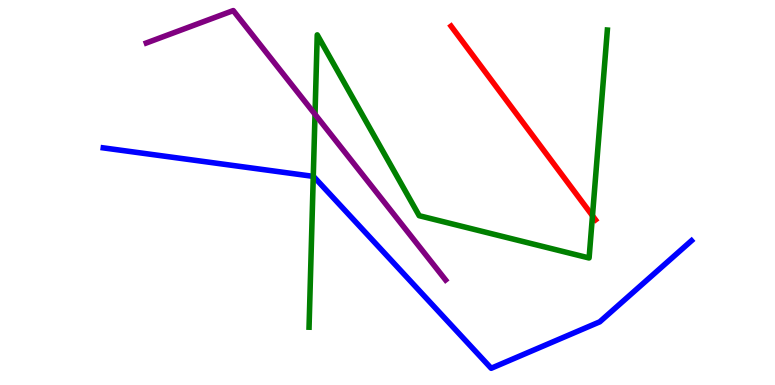[{'lines': ['blue', 'red'], 'intersections': []}, {'lines': ['green', 'red'], 'intersections': [{'x': 7.64, 'y': 4.4}]}, {'lines': ['purple', 'red'], 'intersections': []}, {'lines': ['blue', 'green'], 'intersections': [{'x': 4.04, 'y': 5.42}]}, {'lines': ['blue', 'purple'], 'intersections': []}, {'lines': ['green', 'purple'], 'intersections': [{'x': 4.06, 'y': 7.03}]}]